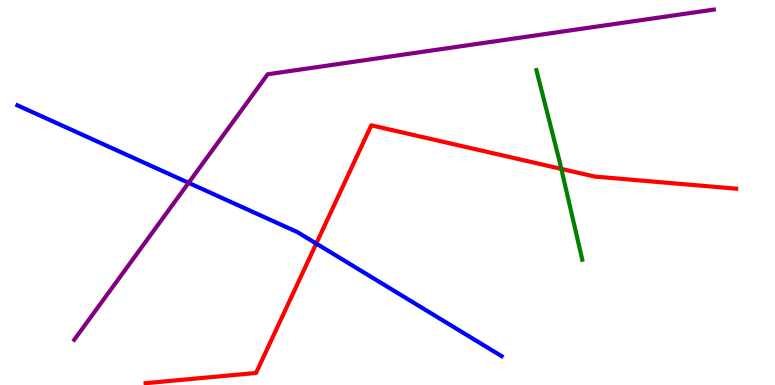[{'lines': ['blue', 'red'], 'intersections': [{'x': 4.08, 'y': 3.67}]}, {'lines': ['green', 'red'], 'intersections': [{'x': 7.24, 'y': 5.61}]}, {'lines': ['purple', 'red'], 'intersections': []}, {'lines': ['blue', 'green'], 'intersections': []}, {'lines': ['blue', 'purple'], 'intersections': [{'x': 2.43, 'y': 5.25}]}, {'lines': ['green', 'purple'], 'intersections': []}]